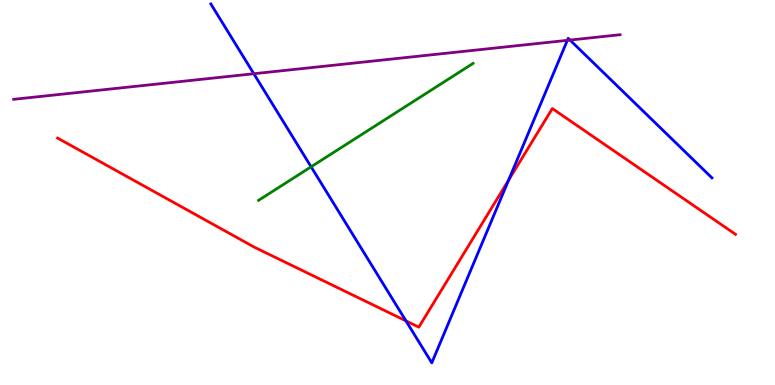[{'lines': ['blue', 'red'], 'intersections': [{'x': 5.24, 'y': 1.66}, {'x': 6.56, 'y': 5.32}]}, {'lines': ['green', 'red'], 'intersections': []}, {'lines': ['purple', 'red'], 'intersections': []}, {'lines': ['blue', 'green'], 'intersections': [{'x': 4.01, 'y': 5.67}]}, {'lines': ['blue', 'purple'], 'intersections': [{'x': 3.28, 'y': 8.08}, {'x': 7.32, 'y': 8.95}, {'x': 7.35, 'y': 8.96}]}, {'lines': ['green', 'purple'], 'intersections': []}]